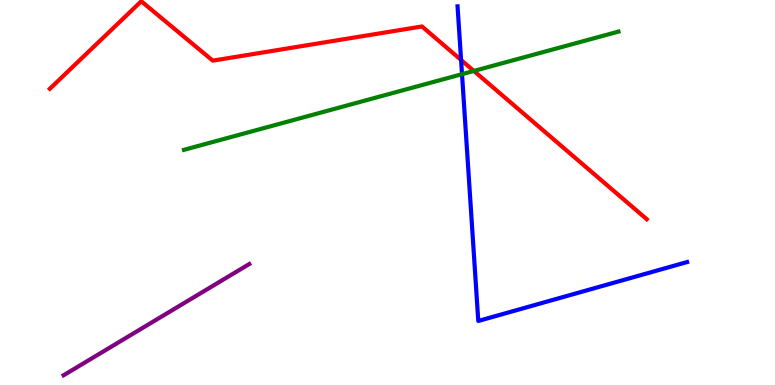[{'lines': ['blue', 'red'], 'intersections': [{'x': 5.95, 'y': 8.44}]}, {'lines': ['green', 'red'], 'intersections': [{'x': 6.11, 'y': 8.16}]}, {'lines': ['purple', 'red'], 'intersections': []}, {'lines': ['blue', 'green'], 'intersections': [{'x': 5.96, 'y': 8.07}]}, {'lines': ['blue', 'purple'], 'intersections': []}, {'lines': ['green', 'purple'], 'intersections': []}]